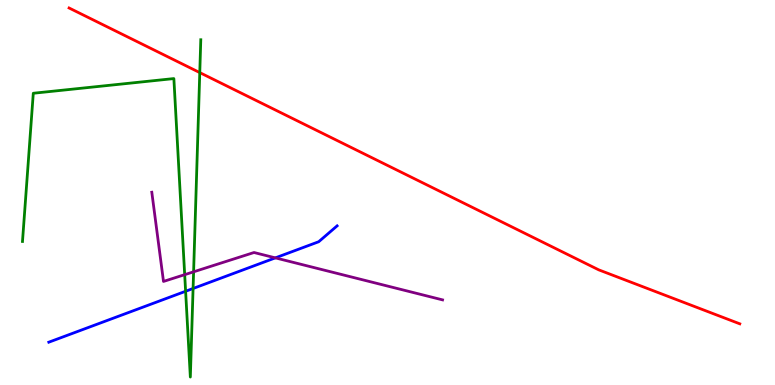[{'lines': ['blue', 'red'], 'intersections': []}, {'lines': ['green', 'red'], 'intersections': [{'x': 2.58, 'y': 8.11}]}, {'lines': ['purple', 'red'], 'intersections': []}, {'lines': ['blue', 'green'], 'intersections': [{'x': 2.39, 'y': 2.43}, {'x': 2.49, 'y': 2.51}]}, {'lines': ['blue', 'purple'], 'intersections': [{'x': 3.55, 'y': 3.3}]}, {'lines': ['green', 'purple'], 'intersections': [{'x': 2.38, 'y': 2.87}, {'x': 2.5, 'y': 2.94}]}]